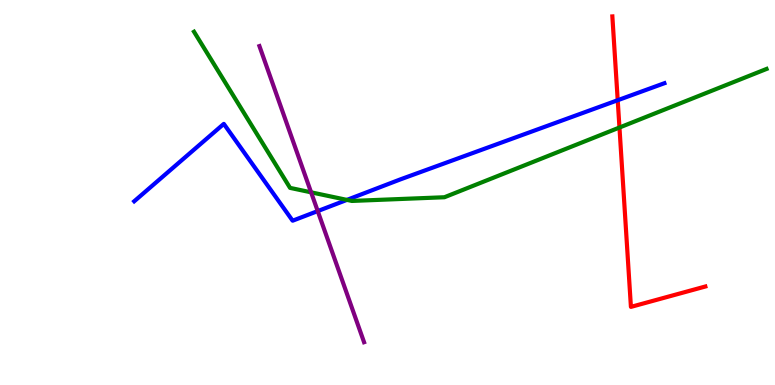[{'lines': ['blue', 'red'], 'intersections': [{'x': 7.97, 'y': 7.4}]}, {'lines': ['green', 'red'], 'intersections': [{'x': 7.99, 'y': 6.69}]}, {'lines': ['purple', 'red'], 'intersections': []}, {'lines': ['blue', 'green'], 'intersections': [{'x': 4.48, 'y': 4.81}]}, {'lines': ['blue', 'purple'], 'intersections': [{'x': 4.1, 'y': 4.52}]}, {'lines': ['green', 'purple'], 'intersections': [{'x': 4.01, 'y': 5.0}]}]